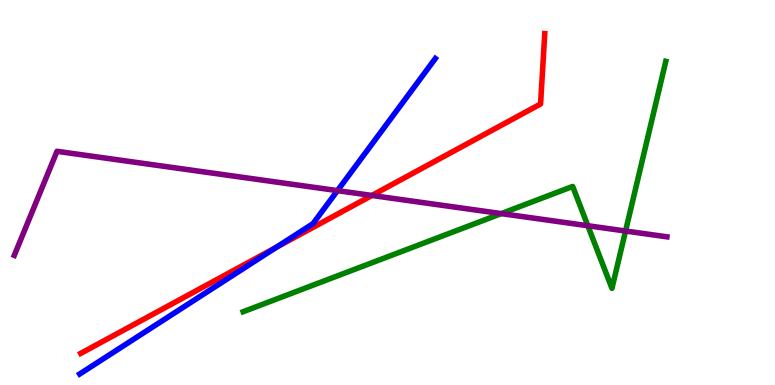[{'lines': ['blue', 'red'], 'intersections': [{'x': 3.56, 'y': 3.58}]}, {'lines': ['green', 'red'], 'intersections': []}, {'lines': ['purple', 'red'], 'intersections': [{'x': 4.8, 'y': 4.92}]}, {'lines': ['blue', 'green'], 'intersections': []}, {'lines': ['blue', 'purple'], 'intersections': [{'x': 4.35, 'y': 5.05}]}, {'lines': ['green', 'purple'], 'intersections': [{'x': 6.47, 'y': 4.45}, {'x': 7.58, 'y': 4.14}, {'x': 8.07, 'y': 4.0}]}]